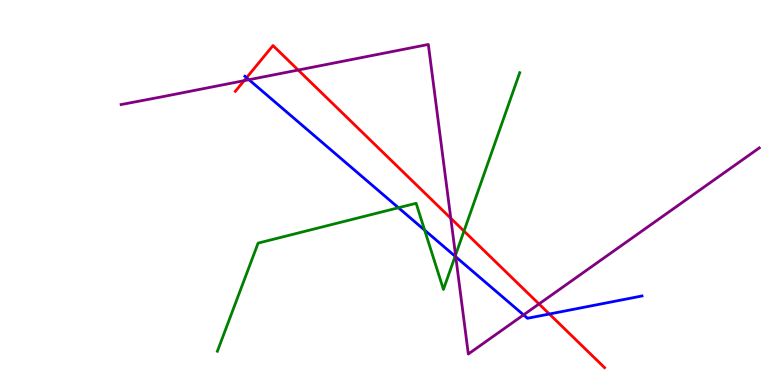[{'lines': ['blue', 'red'], 'intersections': [{'x': 3.18, 'y': 7.98}, {'x': 7.09, 'y': 1.84}]}, {'lines': ['green', 'red'], 'intersections': [{'x': 5.99, 'y': 4.0}]}, {'lines': ['purple', 'red'], 'intersections': [{'x': 3.15, 'y': 7.9}, {'x': 3.85, 'y': 8.18}, {'x': 5.82, 'y': 4.33}, {'x': 6.95, 'y': 2.11}]}, {'lines': ['blue', 'green'], 'intersections': [{'x': 5.14, 'y': 4.6}, {'x': 5.48, 'y': 4.02}, {'x': 5.87, 'y': 3.34}]}, {'lines': ['blue', 'purple'], 'intersections': [{'x': 3.21, 'y': 7.93}, {'x': 5.88, 'y': 3.33}, {'x': 6.76, 'y': 1.82}]}, {'lines': ['green', 'purple'], 'intersections': [{'x': 5.88, 'y': 3.37}]}]